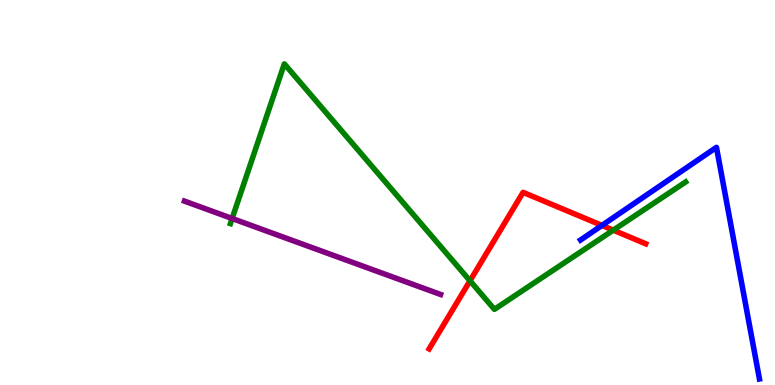[{'lines': ['blue', 'red'], 'intersections': [{'x': 7.77, 'y': 4.14}]}, {'lines': ['green', 'red'], 'intersections': [{'x': 6.06, 'y': 2.71}, {'x': 7.91, 'y': 4.02}]}, {'lines': ['purple', 'red'], 'intersections': []}, {'lines': ['blue', 'green'], 'intersections': []}, {'lines': ['blue', 'purple'], 'intersections': []}, {'lines': ['green', 'purple'], 'intersections': [{'x': 3.0, 'y': 4.32}]}]